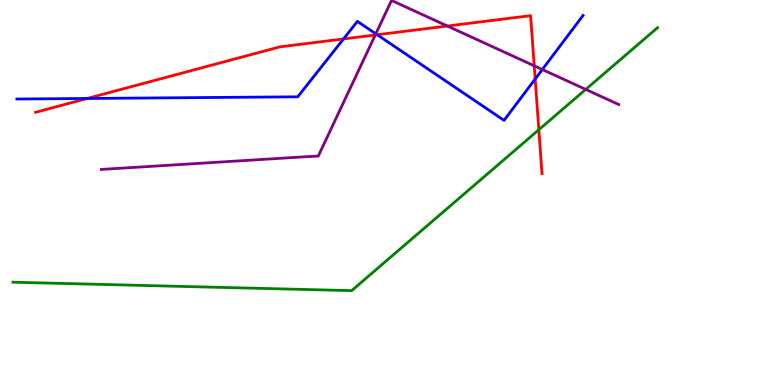[{'lines': ['blue', 'red'], 'intersections': [{'x': 1.12, 'y': 7.44}, {'x': 4.43, 'y': 8.99}, {'x': 4.87, 'y': 9.1}, {'x': 6.91, 'y': 7.95}]}, {'lines': ['green', 'red'], 'intersections': [{'x': 6.95, 'y': 6.63}]}, {'lines': ['purple', 'red'], 'intersections': [{'x': 4.84, 'y': 9.09}, {'x': 5.77, 'y': 9.32}, {'x': 6.89, 'y': 8.29}]}, {'lines': ['blue', 'green'], 'intersections': []}, {'lines': ['blue', 'purple'], 'intersections': [{'x': 4.85, 'y': 9.12}, {'x': 7.0, 'y': 8.19}]}, {'lines': ['green', 'purple'], 'intersections': [{'x': 7.56, 'y': 7.68}]}]